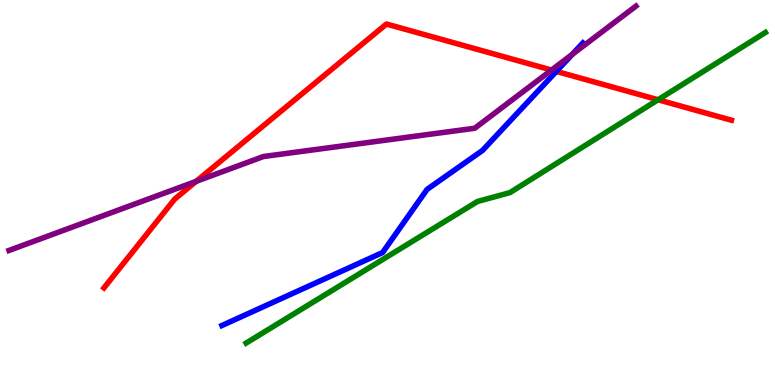[{'lines': ['blue', 'red'], 'intersections': [{'x': 7.18, 'y': 8.15}]}, {'lines': ['green', 'red'], 'intersections': [{'x': 8.49, 'y': 7.41}]}, {'lines': ['purple', 'red'], 'intersections': [{'x': 2.53, 'y': 5.29}, {'x': 7.12, 'y': 8.18}]}, {'lines': ['blue', 'green'], 'intersections': []}, {'lines': ['blue', 'purple'], 'intersections': [{'x': 7.38, 'y': 8.59}]}, {'lines': ['green', 'purple'], 'intersections': []}]